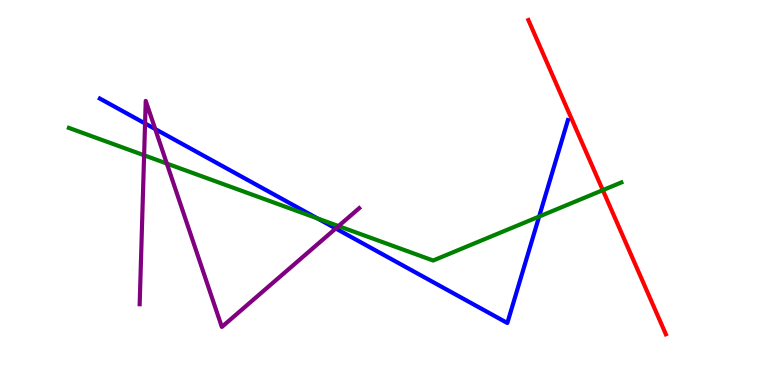[{'lines': ['blue', 'red'], 'intersections': []}, {'lines': ['green', 'red'], 'intersections': [{'x': 7.78, 'y': 5.06}]}, {'lines': ['purple', 'red'], 'intersections': []}, {'lines': ['blue', 'green'], 'intersections': [{'x': 4.1, 'y': 4.33}, {'x': 6.96, 'y': 4.38}]}, {'lines': ['blue', 'purple'], 'intersections': [{'x': 1.87, 'y': 6.79}, {'x': 2.0, 'y': 6.65}, {'x': 4.33, 'y': 4.07}]}, {'lines': ['green', 'purple'], 'intersections': [{'x': 1.86, 'y': 5.97}, {'x': 2.15, 'y': 5.75}, {'x': 4.37, 'y': 4.13}]}]